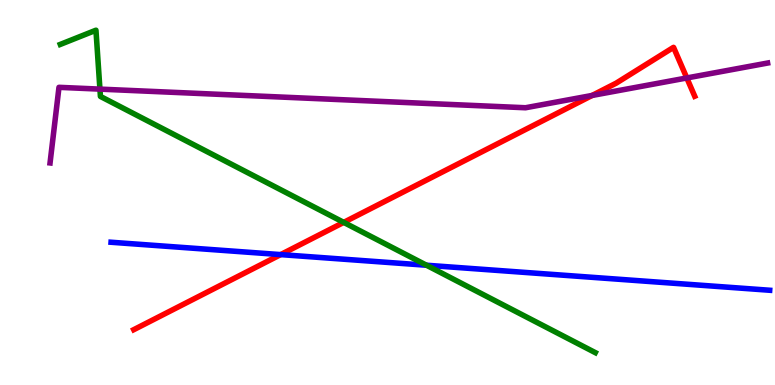[{'lines': ['blue', 'red'], 'intersections': [{'x': 3.62, 'y': 3.39}]}, {'lines': ['green', 'red'], 'intersections': [{'x': 4.44, 'y': 4.22}]}, {'lines': ['purple', 'red'], 'intersections': [{'x': 7.64, 'y': 7.52}, {'x': 8.86, 'y': 7.98}]}, {'lines': ['blue', 'green'], 'intersections': [{'x': 5.5, 'y': 3.11}]}, {'lines': ['blue', 'purple'], 'intersections': []}, {'lines': ['green', 'purple'], 'intersections': [{'x': 1.29, 'y': 7.69}]}]